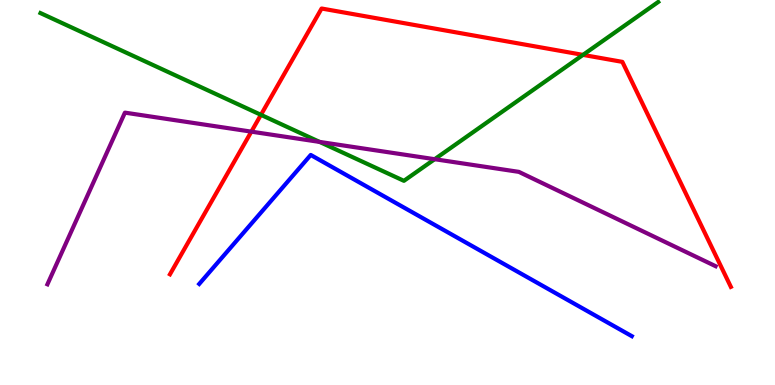[{'lines': ['blue', 'red'], 'intersections': []}, {'lines': ['green', 'red'], 'intersections': [{'x': 3.37, 'y': 7.02}, {'x': 7.52, 'y': 8.57}]}, {'lines': ['purple', 'red'], 'intersections': [{'x': 3.24, 'y': 6.58}]}, {'lines': ['blue', 'green'], 'intersections': []}, {'lines': ['blue', 'purple'], 'intersections': []}, {'lines': ['green', 'purple'], 'intersections': [{'x': 4.12, 'y': 6.31}, {'x': 5.61, 'y': 5.86}]}]